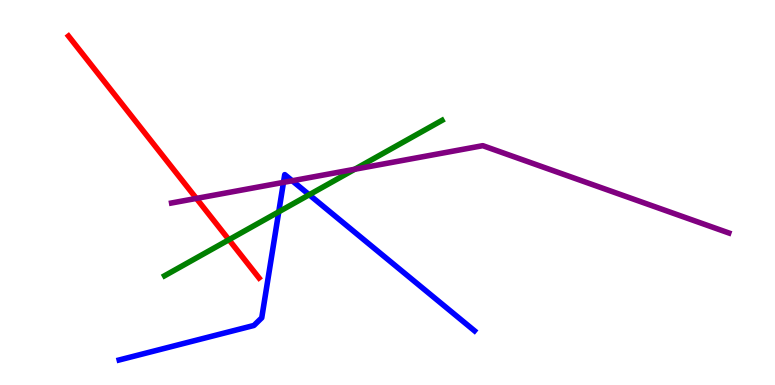[{'lines': ['blue', 'red'], 'intersections': []}, {'lines': ['green', 'red'], 'intersections': [{'x': 2.95, 'y': 3.77}]}, {'lines': ['purple', 'red'], 'intersections': [{'x': 2.53, 'y': 4.85}]}, {'lines': ['blue', 'green'], 'intersections': [{'x': 3.6, 'y': 4.5}, {'x': 3.99, 'y': 4.94}]}, {'lines': ['blue', 'purple'], 'intersections': [{'x': 3.66, 'y': 5.26}, {'x': 3.77, 'y': 5.3}]}, {'lines': ['green', 'purple'], 'intersections': [{'x': 4.58, 'y': 5.6}]}]